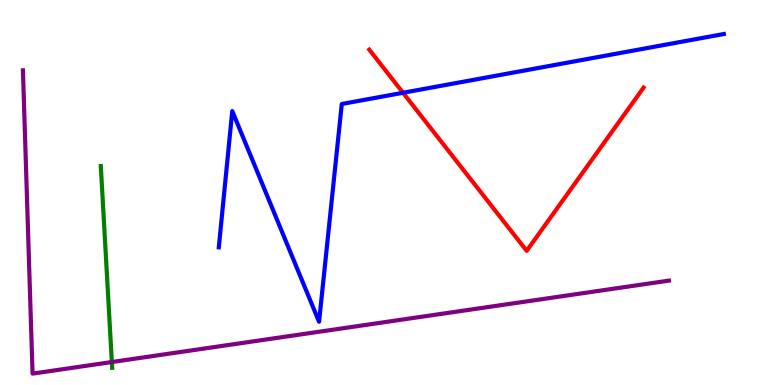[{'lines': ['blue', 'red'], 'intersections': [{'x': 5.2, 'y': 7.59}]}, {'lines': ['green', 'red'], 'intersections': []}, {'lines': ['purple', 'red'], 'intersections': []}, {'lines': ['blue', 'green'], 'intersections': []}, {'lines': ['blue', 'purple'], 'intersections': []}, {'lines': ['green', 'purple'], 'intersections': [{'x': 1.44, 'y': 0.596}]}]